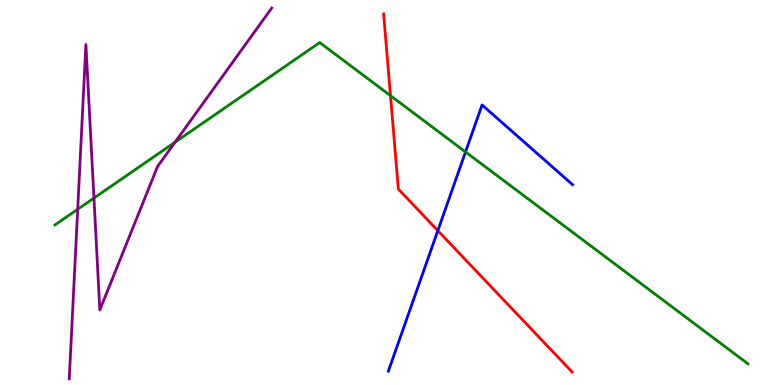[{'lines': ['blue', 'red'], 'intersections': [{'x': 5.65, 'y': 4.01}]}, {'lines': ['green', 'red'], 'intersections': [{'x': 5.04, 'y': 7.52}]}, {'lines': ['purple', 'red'], 'intersections': []}, {'lines': ['blue', 'green'], 'intersections': [{'x': 6.01, 'y': 6.05}]}, {'lines': ['blue', 'purple'], 'intersections': []}, {'lines': ['green', 'purple'], 'intersections': [{'x': 1.0, 'y': 4.56}, {'x': 1.21, 'y': 4.86}, {'x': 2.26, 'y': 6.31}]}]